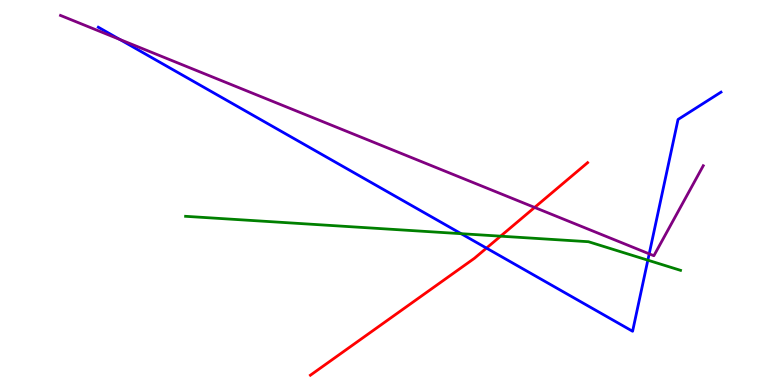[{'lines': ['blue', 'red'], 'intersections': [{'x': 6.28, 'y': 3.56}]}, {'lines': ['green', 'red'], 'intersections': [{'x': 6.46, 'y': 3.87}]}, {'lines': ['purple', 'red'], 'intersections': [{'x': 6.9, 'y': 4.61}]}, {'lines': ['blue', 'green'], 'intersections': [{'x': 5.95, 'y': 3.93}, {'x': 8.36, 'y': 3.24}]}, {'lines': ['blue', 'purple'], 'intersections': [{'x': 1.55, 'y': 8.98}, {'x': 8.38, 'y': 3.41}]}, {'lines': ['green', 'purple'], 'intersections': []}]